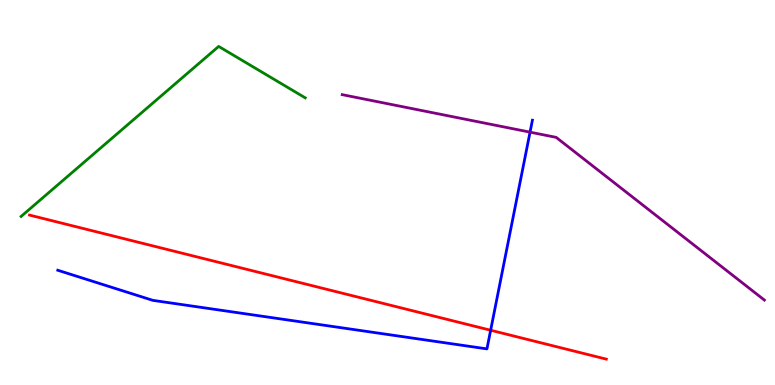[{'lines': ['blue', 'red'], 'intersections': [{'x': 6.33, 'y': 1.42}]}, {'lines': ['green', 'red'], 'intersections': []}, {'lines': ['purple', 'red'], 'intersections': []}, {'lines': ['blue', 'green'], 'intersections': []}, {'lines': ['blue', 'purple'], 'intersections': [{'x': 6.84, 'y': 6.57}]}, {'lines': ['green', 'purple'], 'intersections': []}]